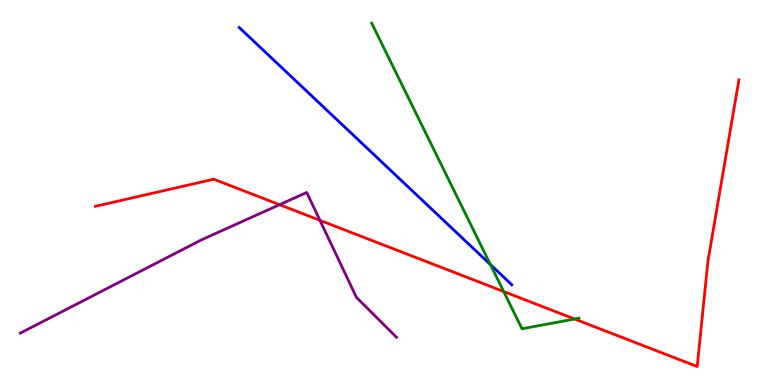[{'lines': ['blue', 'red'], 'intersections': []}, {'lines': ['green', 'red'], 'intersections': [{'x': 6.5, 'y': 2.43}, {'x': 7.41, 'y': 1.71}]}, {'lines': ['purple', 'red'], 'intersections': [{'x': 3.61, 'y': 4.68}, {'x': 4.13, 'y': 4.28}]}, {'lines': ['blue', 'green'], 'intersections': [{'x': 6.33, 'y': 3.13}]}, {'lines': ['blue', 'purple'], 'intersections': []}, {'lines': ['green', 'purple'], 'intersections': []}]